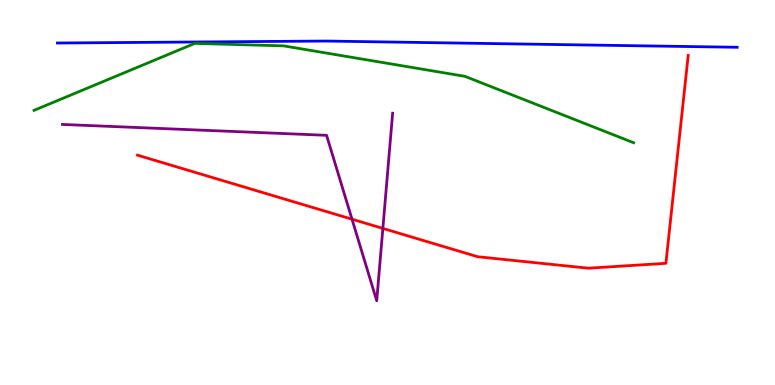[{'lines': ['blue', 'red'], 'intersections': []}, {'lines': ['green', 'red'], 'intersections': []}, {'lines': ['purple', 'red'], 'intersections': [{'x': 4.54, 'y': 4.31}, {'x': 4.94, 'y': 4.07}]}, {'lines': ['blue', 'green'], 'intersections': []}, {'lines': ['blue', 'purple'], 'intersections': []}, {'lines': ['green', 'purple'], 'intersections': []}]